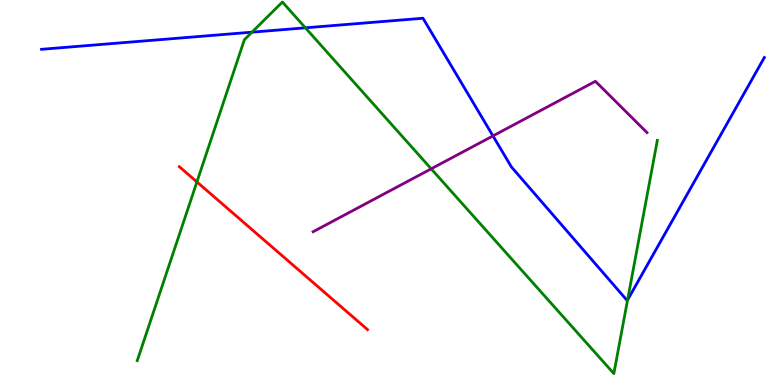[{'lines': ['blue', 'red'], 'intersections': []}, {'lines': ['green', 'red'], 'intersections': [{'x': 2.54, 'y': 5.27}]}, {'lines': ['purple', 'red'], 'intersections': []}, {'lines': ['blue', 'green'], 'intersections': [{'x': 3.25, 'y': 9.16}, {'x': 3.94, 'y': 9.28}, {'x': 8.1, 'y': 2.21}]}, {'lines': ['blue', 'purple'], 'intersections': [{'x': 6.36, 'y': 6.47}]}, {'lines': ['green', 'purple'], 'intersections': [{'x': 5.56, 'y': 5.62}]}]